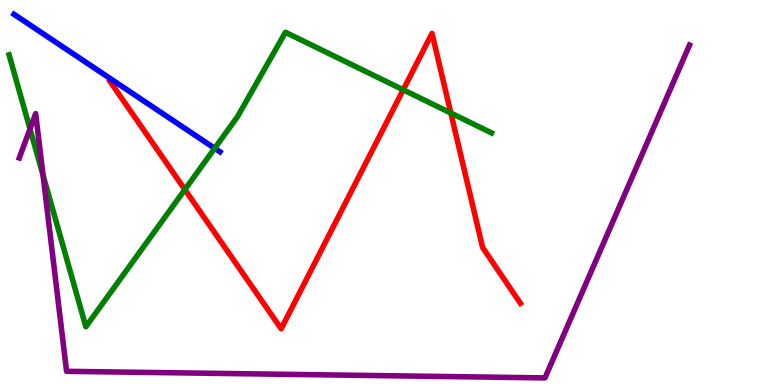[{'lines': ['blue', 'red'], 'intersections': []}, {'lines': ['green', 'red'], 'intersections': [{'x': 2.39, 'y': 5.08}, {'x': 5.2, 'y': 7.67}, {'x': 5.82, 'y': 7.06}]}, {'lines': ['purple', 'red'], 'intersections': []}, {'lines': ['blue', 'green'], 'intersections': [{'x': 2.77, 'y': 6.15}]}, {'lines': ['blue', 'purple'], 'intersections': []}, {'lines': ['green', 'purple'], 'intersections': [{'x': 0.387, 'y': 6.65}, {'x': 0.555, 'y': 5.45}]}]